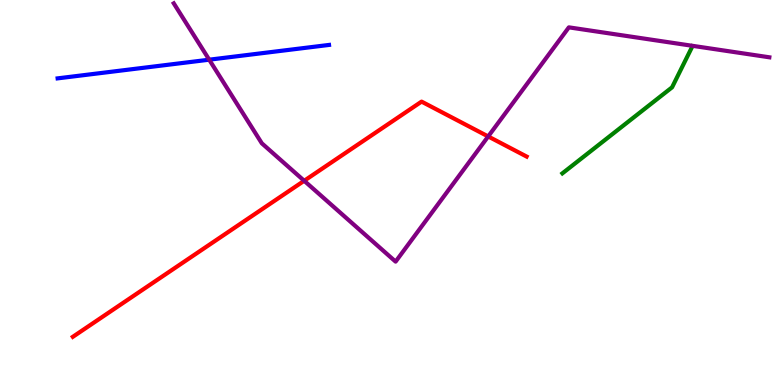[{'lines': ['blue', 'red'], 'intersections': []}, {'lines': ['green', 'red'], 'intersections': []}, {'lines': ['purple', 'red'], 'intersections': [{'x': 3.93, 'y': 5.3}, {'x': 6.3, 'y': 6.46}]}, {'lines': ['blue', 'green'], 'intersections': []}, {'lines': ['blue', 'purple'], 'intersections': [{'x': 2.7, 'y': 8.45}]}, {'lines': ['green', 'purple'], 'intersections': []}]